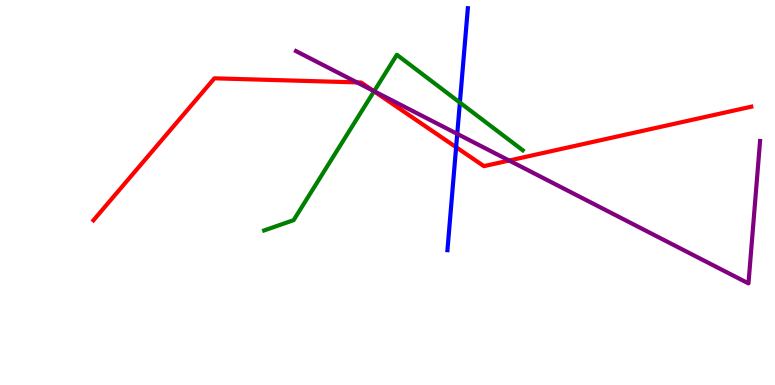[{'lines': ['blue', 'red'], 'intersections': [{'x': 5.89, 'y': 6.18}]}, {'lines': ['green', 'red'], 'intersections': [{'x': 4.83, 'y': 7.63}]}, {'lines': ['purple', 'red'], 'intersections': [{'x': 4.61, 'y': 7.86}, {'x': 4.82, 'y': 7.64}, {'x': 6.57, 'y': 5.83}]}, {'lines': ['blue', 'green'], 'intersections': [{'x': 5.93, 'y': 7.34}]}, {'lines': ['blue', 'purple'], 'intersections': [{'x': 5.9, 'y': 6.52}]}, {'lines': ['green', 'purple'], 'intersections': [{'x': 4.83, 'y': 7.63}]}]